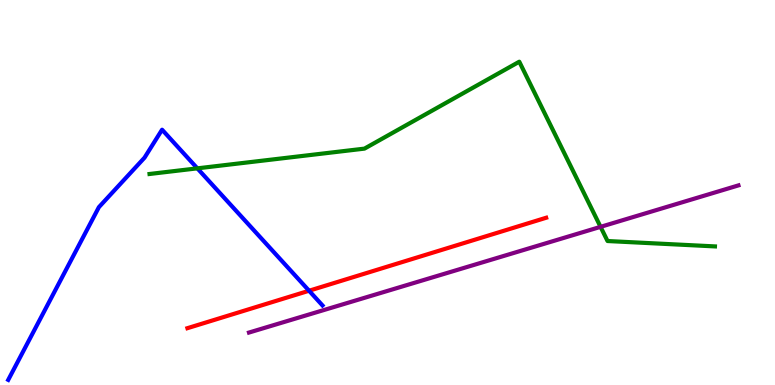[{'lines': ['blue', 'red'], 'intersections': [{'x': 3.99, 'y': 2.45}]}, {'lines': ['green', 'red'], 'intersections': []}, {'lines': ['purple', 'red'], 'intersections': []}, {'lines': ['blue', 'green'], 'intersections': [{'x': 2.55, 'y': 5.63}]}, {'lines': ['blue', 'purple'], 'intersections': []}, {'lines': ['green', 'purple'], 'intersections': [{'x': 7.75, 'y': 4.11}]}]